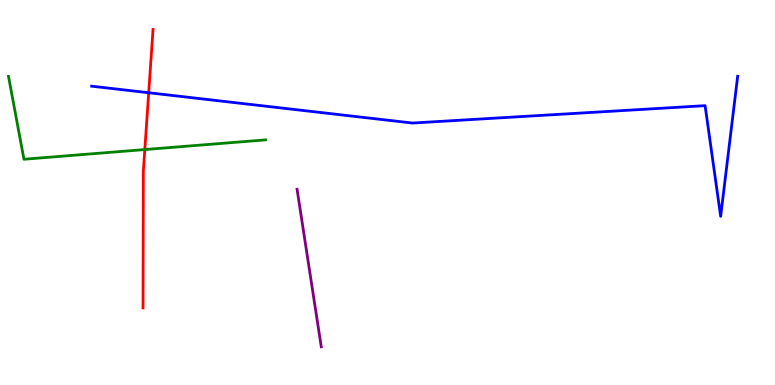[{'lines': ['blue', 'red'], 'intersections': [{'x': 1.92, 'y': 7.59}]}, {'lines': ['green', 'red'], 'intersections': [{'x': 1.87, 'y': 6.12}]}, {'lines': ['purple', 'red'], 'intersections': []}, {'lines': ['blue', 'green'], 'intersections': []}, {'lines': ['blue', 'purple'], 'intersections': []}, {'lines': ['green', 'purple'], 'intersections': []}]